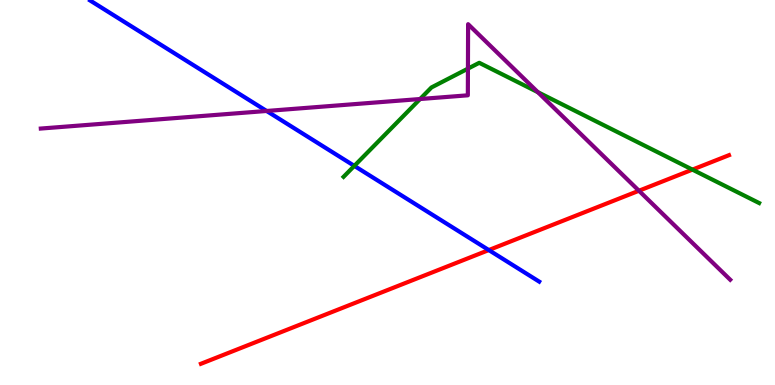[{'lines': ['blue', 'red'], 'intersections': [{'x': 6.31, 'y': 3.5}]}, {'lines': ['green', 'red'], 'intersections': [{'x': 8.93, 'y': 5.59}]}, {'lines': ['purple', 'red'], 'intersections': [{'x': 8.24, 'y': 5.05}]}, {'lines': ['blue', 'green'], 'intersections': [{'x': 4.57, 'y': 5.69}]}, {'lines': ['blue', 'purple'], 'intersections': [{'x': 3.44, 'y': 7.12}]}, {'lines': ['green', 'purple'], 'intersections': [{'x': 5.42, 'y': 7.43}, {'x': 6.04, 'y': 8.22}, {'x': 6.94, 'y': 7.61}]}]